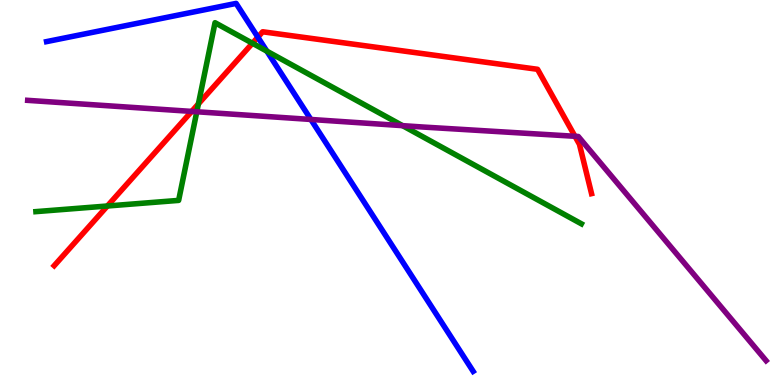[{'lines': ['blue', 'red'], 'intersections': [{'x': 3.33, 'y': 9.03}]}, {'lines': ['green', 'red'], 'intersections': [{'x': 1.39, 'y': 4.65}, {'x': 2.56, 'y': 7.3}, {'x': 3.26, 'y': 8.88}]}, {'lines': ['purple', 'red'], 'intersections': [{'x': 2.47, 'y': 7.11}, {'x': 7.42, 'y': 6.46}]}, {'lines': ['blue', 'green'], 'intersections': [{'x': 3.44, 'y': 8.67}]}, {'lines': ['blue', 'purple'], 'intersections': [{'x': 4.01, 'y': 6.9}]}, {'lines': ['green', 'purple'], 'intersections': [{'x': 2.54, 'y': 7.1}, {'x': 5.19, 'y': 6.74}]}]